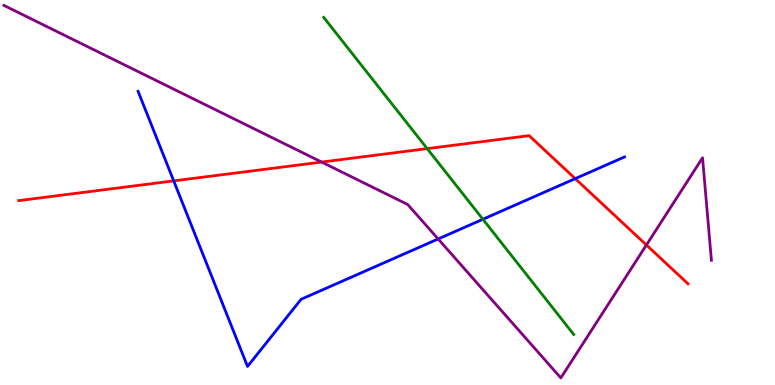[{'lines': ['blue', 'red'], 'intersections': [{'x': 2.24, 'y': 5.3}, {'x': 7.42, 'y': 5.36}]}, {'lines': ['green', 'red'], 'intersections': [{'x': 5.51, 'y': 6.14}]}, {'lines': ['purple', 'red'], 'intersections': [{'x': 4.15, 'y': 5.79}, {'x': 8.34, 'y': 3.64}]}, {'lines': ['blue', 'green'], 'intersections': [{'x': 6.23, 'y': 4.3}]}, {'lines': ['blue', 'purple'], 'intersections': [{'x': 5.65, 'y': 3.79}]}, {'lines': ['green', 'purple'], 'intersections': []}]